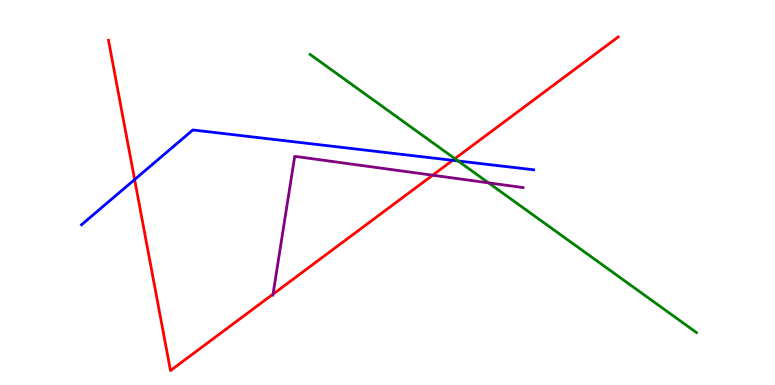[{'lines': ['blue', 'red'], 'intersections': [{'x': 1.74, 'y': 5.34}, {'x': 5.84, 'y': 5.84}]}, {'lines': ['green', 'red'], 'intersections': [{'x': 5.87, 'y': 5.88}]}, {'lines': ['purple', 'red'], 'intersections': [{'x': 3.52, 'y': 2.36}, {'x': 5.58, 'y': 5.45}]}, {'lines': ['blue', 'green'], 'intersections': [{'x': 5.91, 'y': 5.82}]}, {'lines': ['blue', 'purple'], 'intersections': []}, {'lines': ['green', 'purple'], 'intersections': [{'x': 6.3, 'y': 5.25}]}]